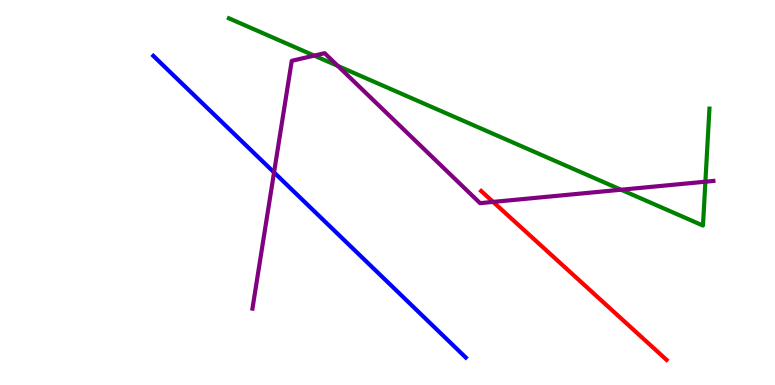[{'lines': ['blue', 'red'], 'intersections': []}, {'lines': ['green', 'red'], 'intersections': []}, {'lines': ['purple', 'red'], 'intersections': [{'x': 6.36, 'y': 4.76}]}, {'lines': ['blue', 'green'], 'intersections': []}, {'lines': ['blue', 'purple'], 'intersections': [{'x': 3.54, 'y': 5.52}]}, {'lines': ['green', 'purple'], 'intersections': [{'x': 4.05, 'y': 8.56}, {'x': 4.36, 'y': 8.29}, {'x': 8.01, 'y': 5.07}, {'x': 9.1, 'y': 5.28}]}]